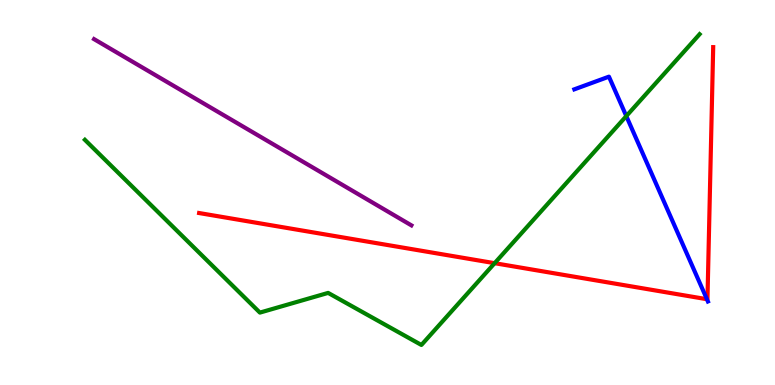[{'lines': ['blue', 'red'], 'intersections': [{'x': 9.12, 'y': 2.23}]}, {'lines': ['green', 'red'], 'intersections': [{'x': 6.38, 'y': 3.16}]}, {'lines': ['purple', 'red'], 'intersections': []}, {'lines': ['blue', 'green'], 'intersections': [{'x': 8.08, 'y': 6.98}]}, {'lines': ['blue', 'purple'], 'intersections': []}, {'lines': ['green', 'purple'], 'intersections': []}]